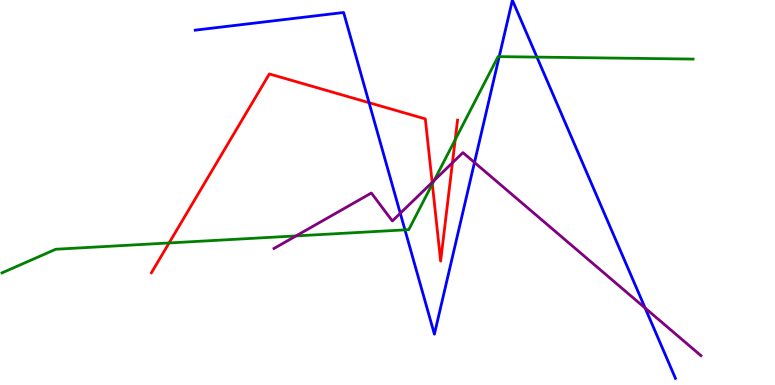[{'lines': ['blue', 'red'], 'intersections': [{'x': 4.76, 'y': 7.33}]}, {'lines': ['green', 'red'], 'intersections': [{'x': 2.18, 'y': 3.69}, {'x': 5.58, 'y': 5.22}, {'x': 5.87, 'y': 6.37}]}, {'lines': ['purple', 'red'], 'intersections': [{'x': 5.58, 'y': 5.26}, {'x': 5.84, 'y': 5.77}]}, {'lines': ['blue', 'green'], 'intersections': [{'x': 5.23, 'y': 4.03}, {'x': 6.44, 'y': 8.53}, {'x': 6.93, 'y': 8.52}]}, {'lines': ['blue', 'purple'], 'intersections': [{'x': 5.16, 'y': 4.46}, {'x': 6.12, 'y': 5.78}, {'x': 8.32, 'y': 2.0}]}, {'lines': ['green', 'purple'], 'intersections': [{'x': 3.82, 'y': 3.87}, {'x': 5.6, 'y': 5.31}]}]